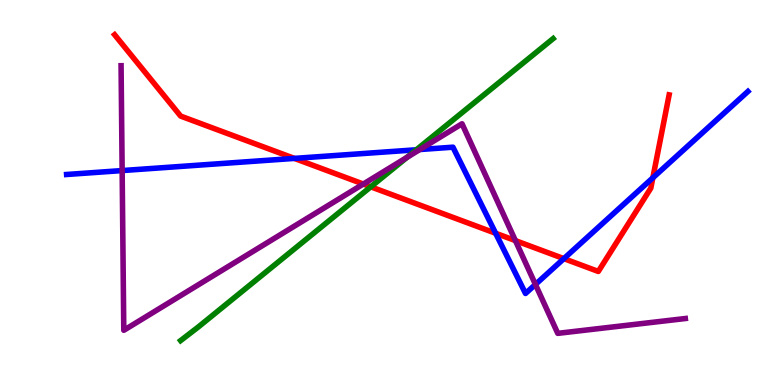[{'lines': ['blue', 'red'], 'intersections': [{'x': 3.8, 'y': 5.89}, {'x': 6.4, 'y': 3.94}, {'x': 7.28, 'y': 3.28}, {'x': 8.42, 'y': 5.38}]}, {'lines': ['green', 'red'], 'intersections': [{'x': 4.78, 'y': 5.15}]}, {'lines': ['purple', 'red'], 'intersections': [{'x': 4.69, 'y': 5.22}, {'x': 6.65, 'y': 3.75}]}, {'lines': ['blue', 'green'], 'intersections': [{'x': 5.37, 'y': 6.11}]}, {'lines': ['blue', 'purple'], 'intersections': [{'x': 1.58, 'y': 5.57}, {'x': 5.42, 'y': 6.12}, {'x': 6.91, 'y': 2.61}]}, {'lines': ['green', 'purple'], 'intersections': [{'x': 5.25, 'y': 5.91}]}]